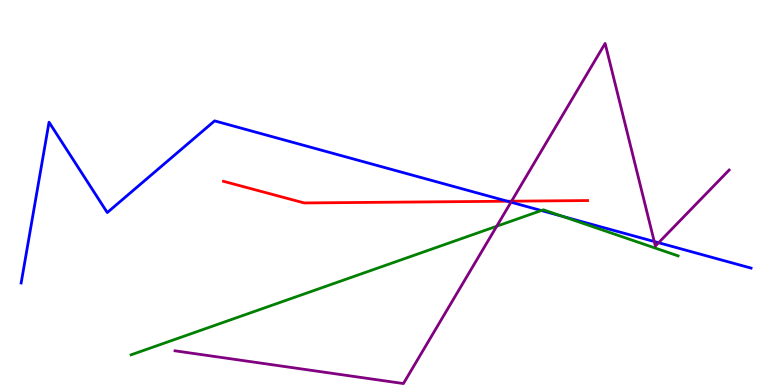[{'lines': ['blue', 'red'], 'intersections': [{'x': 6.55, 'y': 4.77}]}, {'lines': ['green', 'red'], 'intersections': []}, {'lines': ['purple', 'red'], 'intersections': [{'x': 6.6, 'y': 4.77}]}, {'lines': ['blue', 'green'], 'intersections': [{'x': 6.99, 'y': 4.53}, {'x': 7.26, 'y': 4.38}]}, {'lines': ['blue', 'purple'], 'intersections': [{'x': 6.59, 'y': 4.75}, {'x': 8.44, 'y': 3.73}, {'x': 8.5, 'y': 3.7}]}, {'lines': ['green', 'purple'], 'intersections': [{'x': 6.41, 'y': 4.12}]}]